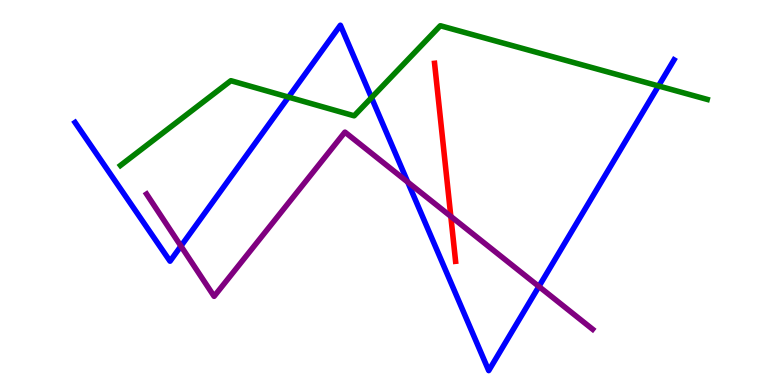[{'lines': ['blue', 'red'], 'intersections': []}, {'lines': ['green', 'red'], 'intersections': []}, {'lines': ['purple', 'red'], 'intersections': [{'x': 5.82, 'y': 4.38}]}, {'lines': ['blue', 'green'], 'intersections': [{'x': 3.72, 'y': 7.48}, {'x': 4.79, 'y': 7.46}, {'x': 8.5, 'y': 7.77}]}, {'lines': ['blue', 'purple'], 'intersections': [{'x': 2.33, 'y': 3.61}, {'x': 5.26, 'y': 5.27}, {'x': 6.95, 'y': 2.56}]}, {'lines': ['green', 'purple'], 'intersections': []}]